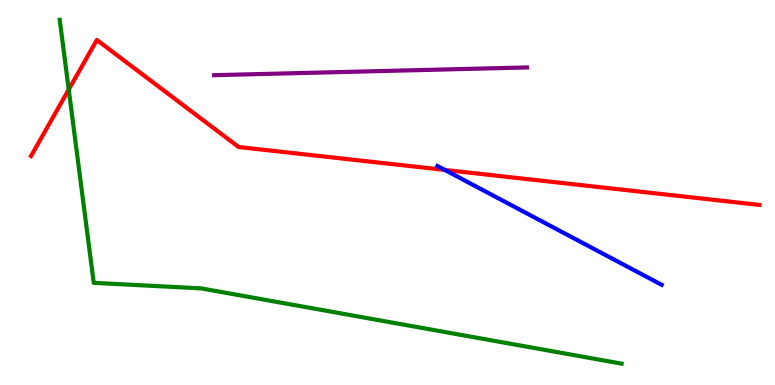[{'lines': ['blue', 'red'], 'intersections': [{'x': 5.74, 'y': 5.59}]}, {'lines': ['green', 'red'], 'intersections': [{'x': 0.887, 'y': 7.67}]}, {'lines': ['purple', 'red'], 'intersections': []}, {'lines': ['blue', 'green'], 'intersections': []}, {'lines': ['blue', 'purple'], 'intersections': []}, {'lines': ['green', 'purple'], 'intersections': []}]